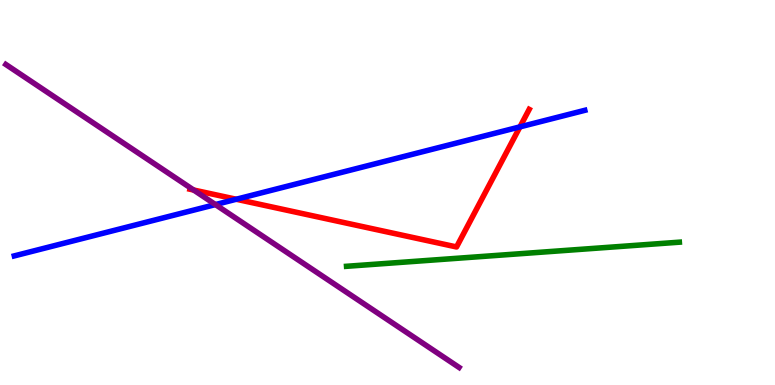[{'lines': ['blue', 'red'], 'intersections': [{'x': 3.05, 'y': 4.82}, {'x': 6.71, 'y': 6.7}]}, {'lines': ['green', 'red'], 'intersections': []}, {'lines': ['purple', 'red'], 'intersections': [{'x': 2.5, 'y': 5.06}]}, {'lines': ['blue', 'green'], 'intersections': []}, {'lines': ['blue', 'purple'], 'intersections': [{'x': 2.78, 'y': 4.69}]}, {'lines': ['green', 'purple'], 'intersections': []}]